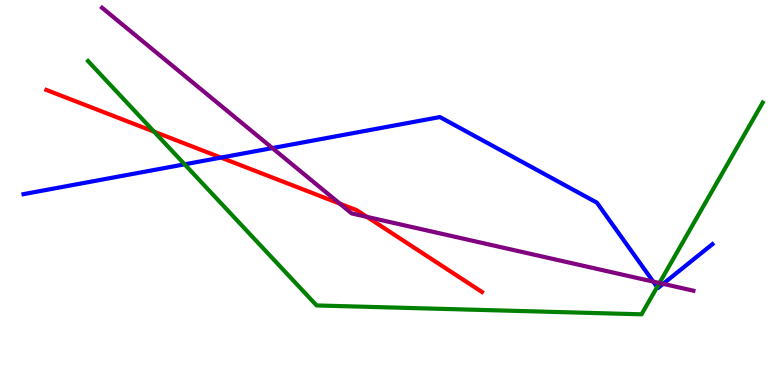[{'lines': ['blue', 'red'], 'intersections': [{'x': 2.85, 'y': 5.91}]}, {'lines': ['green', 'red'], 'intersections': [{'x': 1.99, 'y': 6.58}]}, {'lines': ['purple', 'red'], 'intersections': [{'x': 4.38, 'y': 4.71}, {'x': 4.74, 'y': 4.37}]}, {'lines': ['blue', 'green'], 'intersections': [{'x': 2.38, 'y': 5.73}, {'x': 8.48, 'y': 2.54}]}, {'lines': ['blue', 'purple'], 'intersections': [{'x': 3.51, 'y': 6.15}, {'x': 8.43, 'y': 2.69}, {'x': 8.56, 'y': 2.63}]}, {'lines': ['green', 'purple'], 'intersections': [{'x': 8.51, 'y': 2.65}]}]